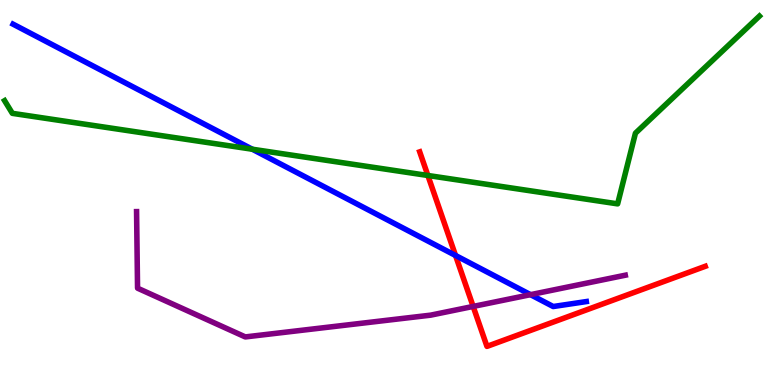[{'lines': ['blue', 'red'], 'intersections': [{'x': 5.88, 'y': 3.36}]}, {'lines': ['green', 'red'], 'intersections': [{'x': 5.52, 'y': 5.44}]}, {'lines': ['purple', 'red'], 'intersections': [{'x': 6.11, 'y': 2.04}]}, {'lines': ['blue', 'green'], 'intersections': [{'x': 3.26, 'y': 6.12}]}, {'lines': ['blue', 'purple'], 'intersections': [{'x': 6.85, 'y': 2.35}]}, {'lines': ['green', 'purple'], 'intersections': []}]